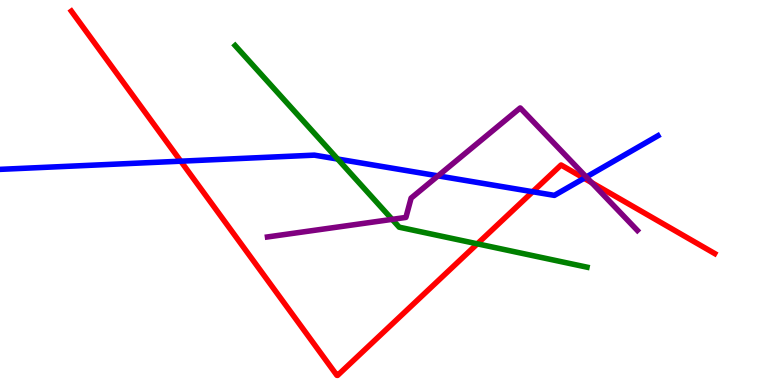[{'lines': ['blue', 'red'], 'intersections': [{'x': 2.33, 'y': 5.81}, {'x': 6.87, 'y': 5.02}, {'x': 7.54, 'y': 5.37}]}, {'lines': ['green', 'red'], 'intersections': [{'x': 6.16, 'y': 3.67}]}, {'lines': ['purple', 'red'], 'intersections': [{'x': 7.63, 'y': 5.26}]}, {'lines': ['blue', 'green'], 'intersections': [{'x': 4.36, 'y': 5.87}]}, {'lines': ['blue', 'purple'], 'intersections': [{'x': 5.65, 'y': 5.43}, {'x': 7.56, 'y': 5.4}]}, {'lines': ['green', 'purple'], 'intersections': [{'x': 5.06, 'y': 4.3}]}]